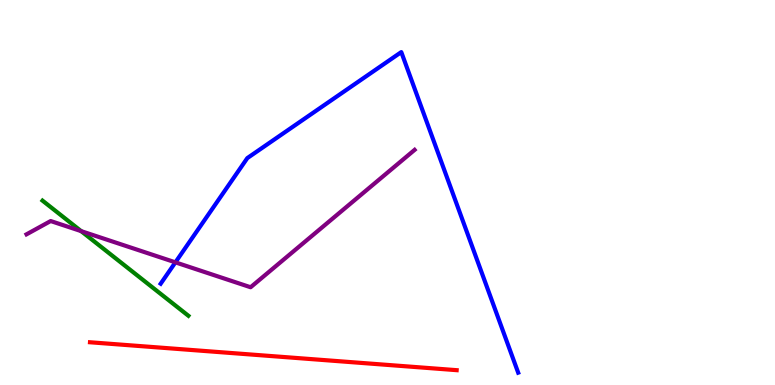[{'lines': ['blue', 'red'], 'intersections': []}, {'lines': ['green', 'red'], 'intersections': []}, {'lines': ['purple', 'red'], 'intersections': []}, {'lines': ['blue', 'green'], 'intersections': []}, {'lines': ['blue', 'purple'], 'intersections': [{'x': 2.26, 'y': 3.19}]}, {'lines': ['green', 'purple'], 'intersections': [{'x': 1.05, 'y': 4.0}]}]